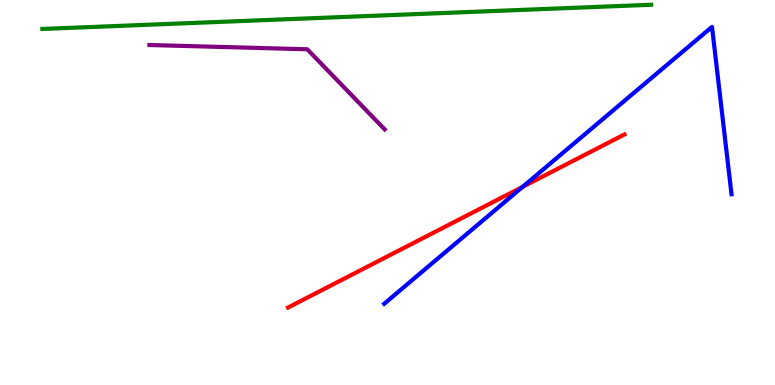[{'lines': ['blue', 'red'], 'intersections': [{'x': 6.74, 'y': 5.15}]}, {'lines': ['green', 'red'], 'intersections': []}, {'lines': ['purple', 'red'], 'intersections': []}, {'lines': ['blue', 'green'], 'intersections': []}, {'lines': ['blue', 'purple'], 'intersections': []}, {'lines': ['green', 'purple'], 'intersections': []}]